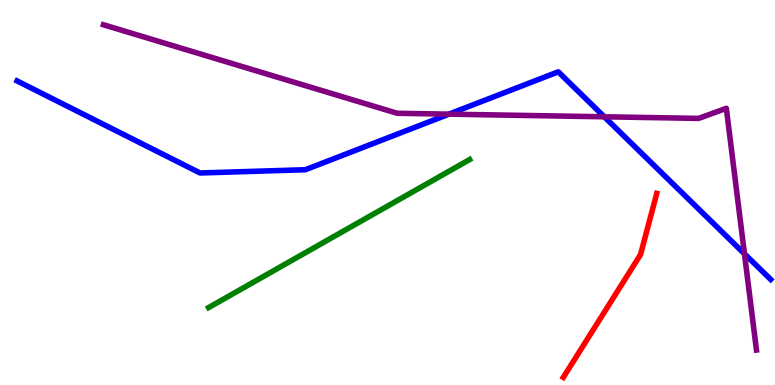[{'lines': ['blue', 'red'], 'intersections': []}, {'lines': ['green', 'red'], 'intersections': []}, {'lines': ['purple', 'red'], 'intersections': []}, {'lines': ['blue', 'green'], 'intersections': []}, {'lines': ['blue', 'purple'], 'intersections': [{'x': 5.79, 'y': 7.03}, {'x': 7.8, 'y': 6.97}, {'x': 9.61, 'y': 3.41}]}, {'lines': ['green', 'purple'], 'intersections': []}]